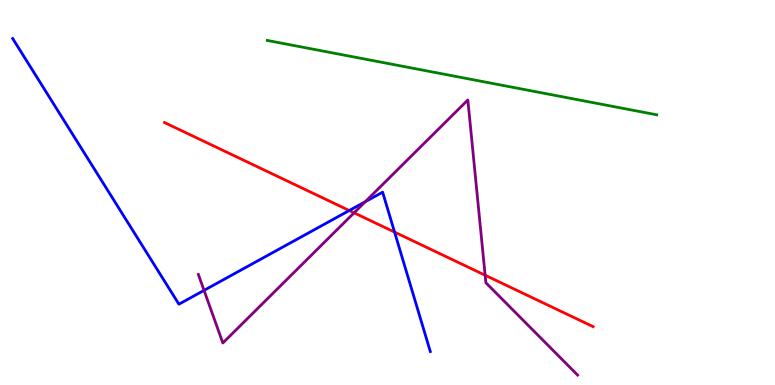[{'lines': ['blue', 'red'], 'intersections': [{'x': 4.51, 'y': 4.53}, {'x': 5.09, 'y': 3.97}]}, {'lines': ['green', 'red'], 'intersections': []}, {'lines': ['purple', 'red'], 'intersections': [{'x': 4.57, 'y': 4.47}, {'x': 6.26, 'y': 2.85}]}, {'lines': ['blue', 'green'], 'intersections': []}, {'lines': ['blue', 'purple'], 'intersections': [{'x': 2.63, 'y': 2.46}, {'x': 4.71, 'y': 4.76}]}, {'lines': ['green', 'purple'], 'intersections': []}]